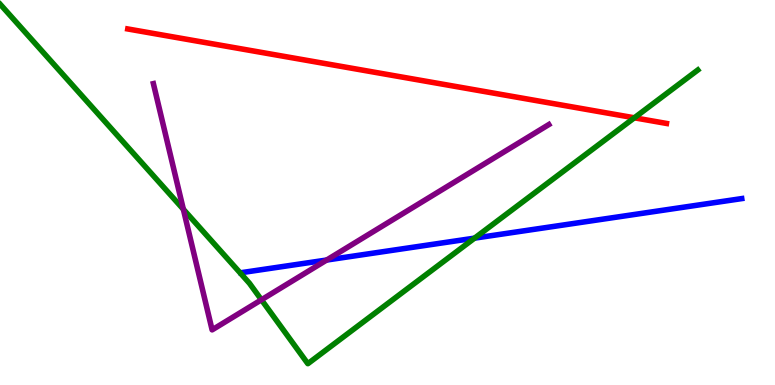[{'lines': ['blue', 'red'], 'intersections': []}, {'lines': ['green', 'red'], 'intersections': [{'x': 8.19, 'y': 6.94}]}, {'lines': ['purple', 'red'], 'intersections': []}, {'lines': ['blue', 'green'], 'intersections': [{'x': 6.12, 'y': 3.81}]}, {'lines': ['blue', 'purple'], 'intersections': [{'x': 4.21, 'y': 3.25}]}, {'lines': ['green', 'purple'], 'intersections': [{'x': 2.37, 'y': 4.56}, {'x': 3.37, 'y': 2.21}]}]